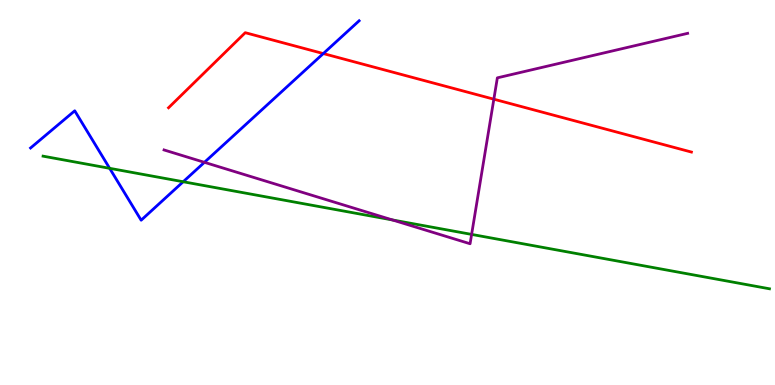[{'lines': ['blue', 'red'], 'intersections': [{'x': 4.17, 'y': 8.61}]}, {'lines': ['green', 'red'], 'intersections': []}, {'lines': ['purple', 'red'], 'intersections': [{'x': 6.37, 'y': 7.42}]}, {'lines': ['blue', 'green'], 'intersections': [{'x': 1.41, 'y': 5.63}, {'x': 2.36, 'y': 5.28}]}, {'lines': ['blue', 'purple'], 'intersections': [{'x': 2.64, 'y': 5.78}]}, {'lines': ['green', 'purple'], 'intersections': [{'x': 5.06, 'y': 4.29}, {'x': 6.09, 'y': 3.91}]}]